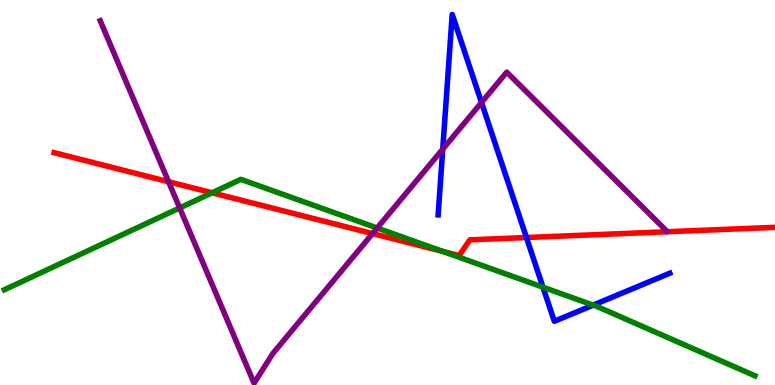[{'lines': ['blue', 'red'], 'intersections': [{'x': 6.79, 'y': 3.83}]}, {'lines': ['green', 'red'], 'intersections': [{'x': 2.74, 'y': 4.99}, {'x': 5.71, 'y': 3.47}]}, {'lines': ['purple', 'red'], 'intersections': [{'x': 2.17, 'y': 5.28}, {'x': 4.81, 'y': 3.93}]}, {'lines': ['blue', 'green'], 'intersections': [{'x': 7.01, 'y': 2.54}, {'x': 7.65, 'y': 2.07}]}, {'lines': ['blue', 'purple'], 'intersections': [{'x': 5.71, 'y': 6.13}, {'x': 6.21, 'y': 7.34}]}, {'lines': ['green', 'purple'], 'intersections': [{'x': 2.32, 'y': 4.6}, {'x': 4.87, 'y': 4.08}]}]